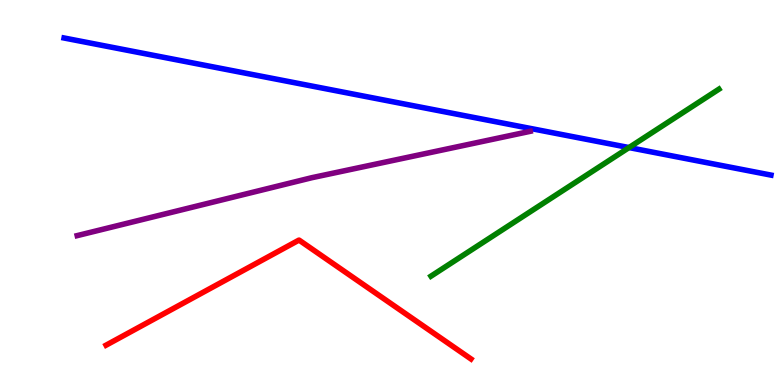[{'lines': ['blue', 'red'], 'intersections': []}, {'lines': ['green', 'red'], 'intersections': []}, {'lines': ['purple', 'red'], 'intersections': []}, {'lines': ['blue', 'green'], 'intersections': [{'x': 8.12, 'y': 6.17}]}, {'lines': ['blue', 'purple'], 'intersections': []}, {'lines': ['green', 'purple'], 'intersections': []}]